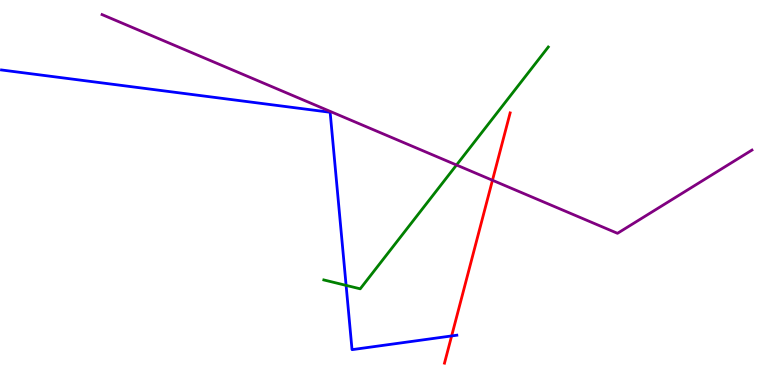[{'lines': ['blue', 'red'], 'intersections': [{'x': 5.83, 'y': 1.27}]}, {'lines': ['green', 'red'], 'intersections': []}, {'lines': ['purple', 'red'], 'intersections': [{'x': 6.35, 'y': 5.32}]}, {'lines': ['blue', 'green'], 'intersections': [{'x': 4.47, 'y': 2.59}]}, {'lines': ['blue', 'purple'], 'intersections': []}, {'lines': ['green', 'purple'], 'intersections': [{'x': 5.89, 'y': 5.71}]}]